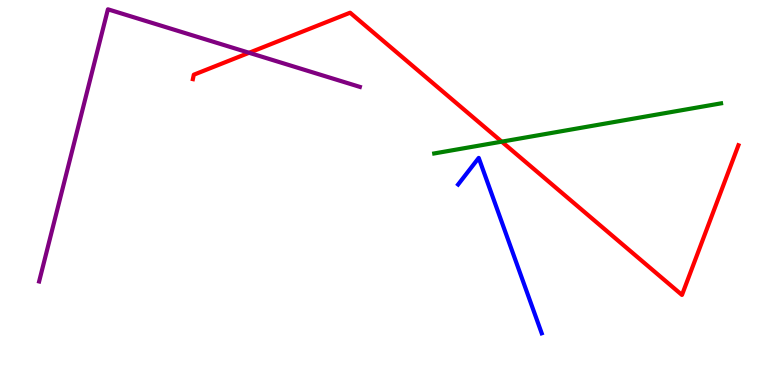[{'lines': ['blue', 'red'], 'intersections': []}, {'lines': ['green', 'red'], 'intersections': [{'x': 6.47, 'y': 6.32}]}, {'lines': ['purple', 'red'], 'intersections': [{'x': 3.21, 'y': 8.63}]}, {'lines': ['blue', 'green'], 'intersections': []}, {'lines': ['blue', 'purple'], 'intersections': []}, {'lines': ['green', 'purple'], 'intersections': []}]